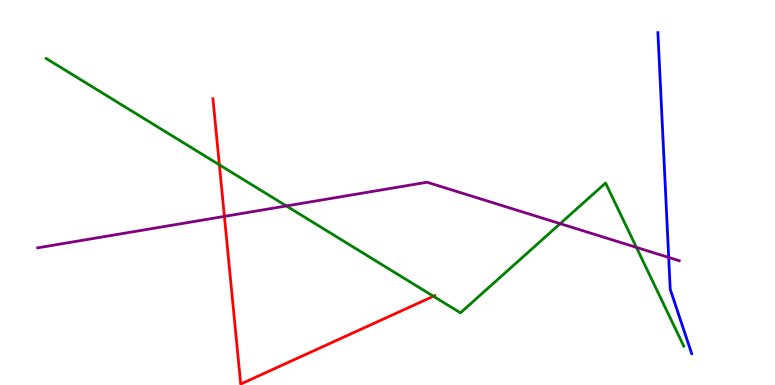[{'lines': ['blue', 'red'], 'intersections': []}, {'lines': ['green', 'red'], 'intersections': [{'x': 2.83, 'y': 5.72}, {'x': 5.59, 'y': 2.31}]}, {'lines': ['purple', 'red'], 'intersections': [{'x': 2.9, 'y': 4.38}]}, {'lines': ['blue', 'green'], 'intersections': []}, {'lines': ['blue', 'purple'], 'intersections': [{'x': 8.63, 'y': 3.31}]}, {'lines': ['green', 'purple'], 'intersections': [{'x': 3.69, 'y': 4.65}, {'x': 7.23, 'y': 4.19}, {'x': 8.21, 'y': 3.57}]}]